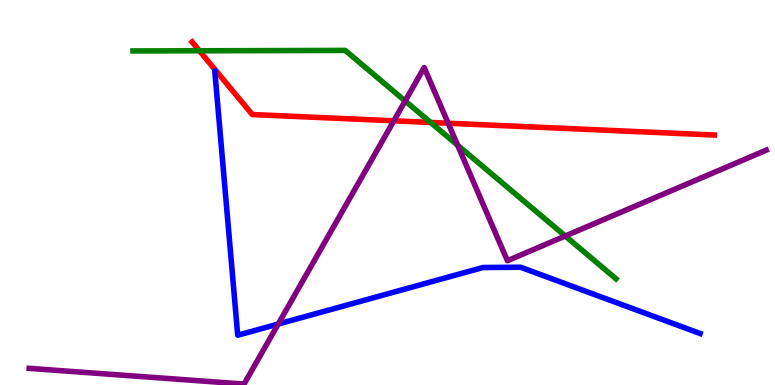[{'lines': ['blue', 'red'], 'intersections': []}, {'lines': ['green', 'red'], 'intersections': [{'x': 2.57, 'y': 8.68}, {'x': 5.56, 'y': 6.82}]}, {'lines': ['purple', 'red'], 'intersections': [{'x': 5.08, 'y': 6.86}, {'x': 5.78, 'y': 6.8}]}, {'lines': ['blue', 'green'], 'intersections': []}, {'lines': ['blue', 'purple'], 'intersections': [{'x': 3.59, 'y': 1.58}]}, {'lines': ['green', 'purple'], 'intersections': [{'x': 5.23, 'y': 7.38}, {'x': 5.91, 'y': 6.23}, {'x': 7.29, 'y': 3.87}]}]